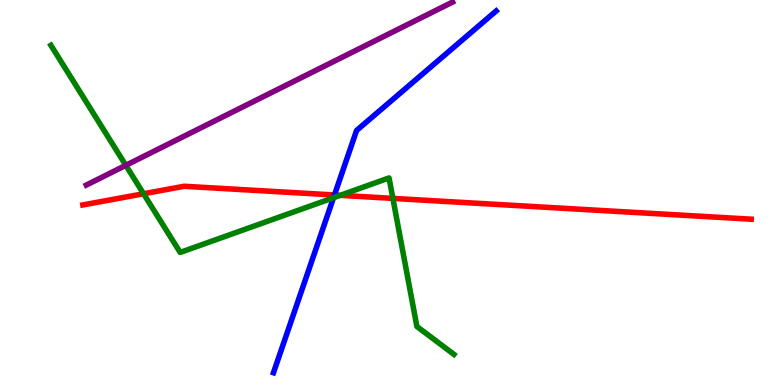[{'lines': ['blue', 'red'], 'intersections': [{'x': 4.32, 'y': 4.94}]}, {'lines': ['green', 'red'], 'intersections': [{'x': 1.85, 'y': 4.97}, {'x': 4.39, 'y': 4.93}, {'x': 5.07, 'y': 4.85}]}, {'lines': ['purple', 'red'], 'intersections': []}, {'lines': ['blue', 'green'], 'intersections': [{'x': 4.3, 'y': 4.86}]}, {'lines': ['blue', 'purple'], 'intersections': []}, {'lines': ['green', 'purple'], 'intersections': [{'x': 1.62, 'y': 5.71}]}]